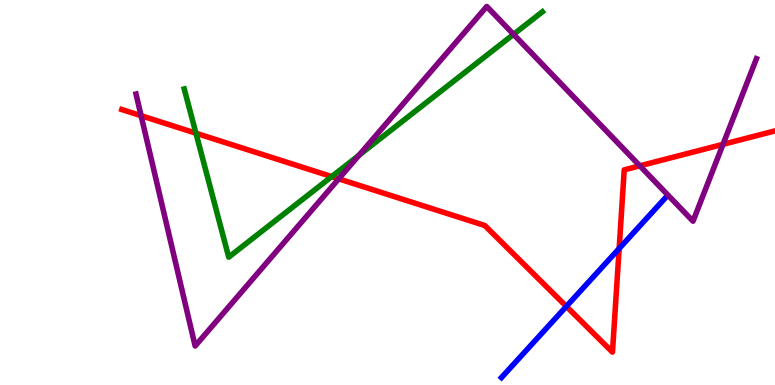[{'lines': ['blue', 'red'], 'intersections': [{'x': 7.31, 'y': 2.04}, {'x': 7.99, 'y': 3.54}]}, {'lines': ['green', 'red'], 'intersections': [{'x': 2.53, 'y': 6.54}, {'x': 4.28, 'y': 5.41}]}, {'lines': ['purple', 'red'], 'intersections': [{'x': 1.82, 'y': 6.99}, {'x': 4.37, 'y': 5.35}, {'x': 8.26, 'y': 5.69}, {'x': 9.33, 'y': 6.25}]}, {'lines': ['blue', 'green'], 'intersections': []}, {'lines': ['blue', 'purple'], 'intersections': []}, {'lines': ['green', 'purple'], 'intersections': [{'x': 4.63, 'y': 5.97}, {'x': 6.63, 'y': 9.11}]}]